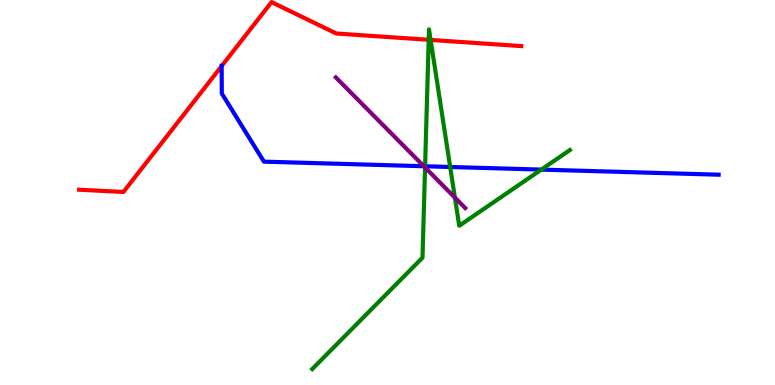[{'lines': ['blue', 'red'], 'intersections': [{'x': 2.86, 'y': 8.28}]}, {'lines': ['green', 'red'], 'intersections': [{'x': 5.53, 'y': 8.97}, {'x': 5.56, 'y': 8.96}]}, {'lines': ['purple', 'red'], 'intersections': []}, {'lines': ['blue', 'green'], 'intersections': [{'x': 5.49, 'y': 5.68}, {'x': 5.81, 'y': 5.66}, {'x': 6.98, 'y': 5.59}]}, {'lines': ['blue', 'purple'], 'intersections': [{'x': 5.47, 'y': 5.68}]}, {'lines': ['green', 'purple'], 'intersections': [{'x': 5.48, 'y': 5.65}, {'x': 5.87, 'y': 4.87}]}]